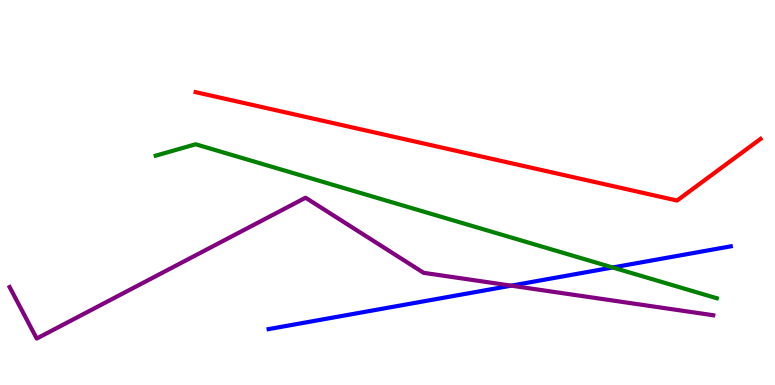[{'lines': ['blue', 'red'], 'intersections': []}, {'lines': ['green', 'red'], 'intersections': []}, {'lines': ['purple', 'red'], 'intersections': []}, {'lines': ['blue', 'green'], 'intersections': [{'x': 7.91, 'y': 3.05}]}, {'lines': ['blue', 'purple'], 'intersections': [{'x': 6.6, 'y': 2.58}]}, {'lines': ['green', 'purple'], 'intersections': []}]